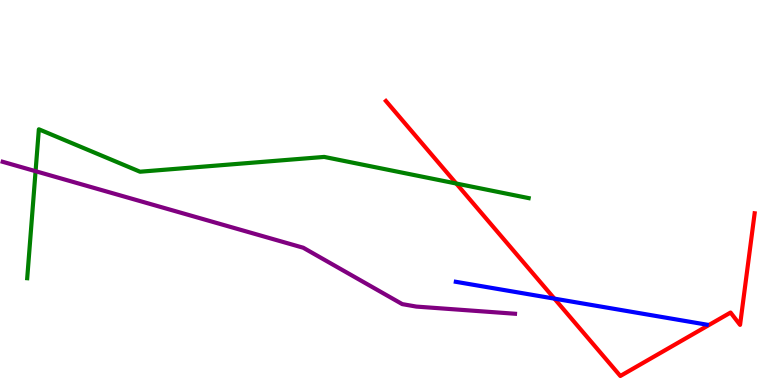[{'lines': ['blue', 'red'], 'intersections': [{'x': 7.15, 'y': 2.24}]}, {'lines': ['green', 'red'], 'intersections': [{'x': 5.89, 'y': 5.23}]}, {'lines': ['purple', 'red'], 'intersections': []}, {'lines': ['blue', 'green'], 'intersections': []}, {'lines': ['blue', 'purple'], 'intersections': []}, {'lines': ['green', 'purple'], 'intersections': [{'x': 0.459, 'y': 5.55}]}]